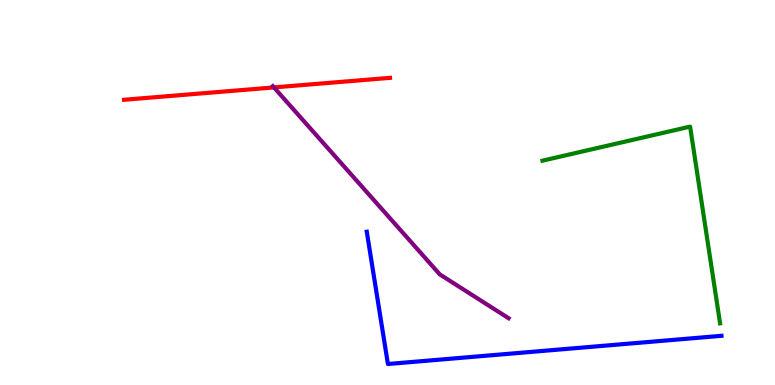[{'lines': ['blue', 'red'], 'intersections': []}, {'lines': ['green', 'red'], 'intersections': []}, {'lines': ['purple', 'red'], 'intersections': [{'x': 3.54, 'y': 7.73}]}, {'lines': ['blue', 'green'], 'intersections': []}, {'lines': ['blue', 'purple'], 'intersections': []}, {'lines': ['green', 'purple'], 'intersections': []}]